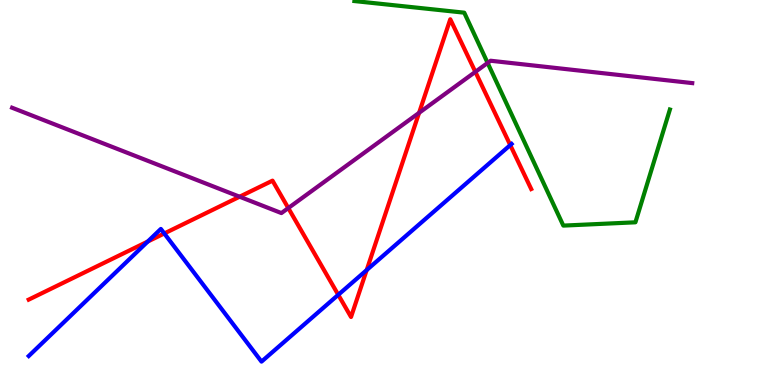[{'lines': ['blue', 'red'], 'intersections': [{'x': 1.91, 'y': 3.73}, {'x': 2.12, 'y': 3.94}, {'x': 4.36, 'y': 2.34}, {'x': 4.73, 'y': 2.98}, {'x': 6.58, 'y': 6.23}]}, {'lines': ['green', 'red'], 'intersections': []}, {'lines': ['purple', 'red'], 'intersections': [{'x': 3.09, 'y': 4.89}, {'x': 3.72, 'y': 4.6}, {'x': 5.41, 'y': 7.07}, {'x': 6.13, 'y': 8.13}]}, {'lines': ['blue', 'green'], 'intersections': []}, {'lines': ['blue', 'purple'], 'intersections': []}, {'lines': ['green', 'purple'], 'intersections': [{'x': 6.29, 'y': 8.37}]}]